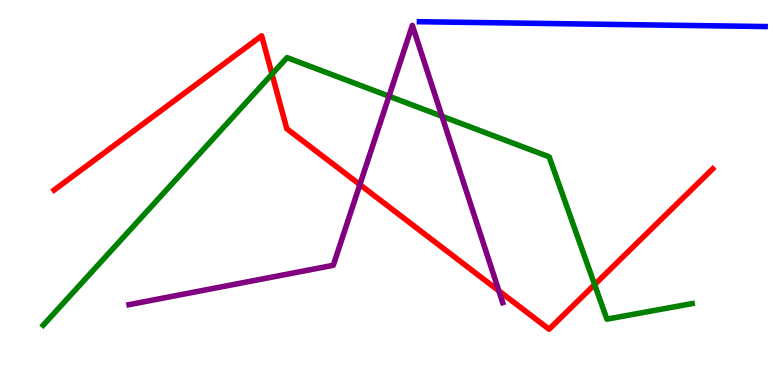[{'lines': ['blue', 'red'], 'intersections': []}, {'lines': ['green', 'red'], 'intersections': [{'x': 3.51, 'y': 8.07}, {'x': 7.67, 'y': 2.61}]}, {'lines': ['purple', 'red'], 'intersections': [{'x': 4.64, 'y': 5.21}, {'x': 6.44, 'y': 2.45}]}, {'lines': ['blue', 'green'], 'intersections': []}, {'lines': ['blue', 'purple'], 'intersections': []}, {'lines': ['green', 'purple'], 'intersections': [{'x': 5.02, 'y': 7.5}, {'x': 5.7, 'y': 6.98}]}]